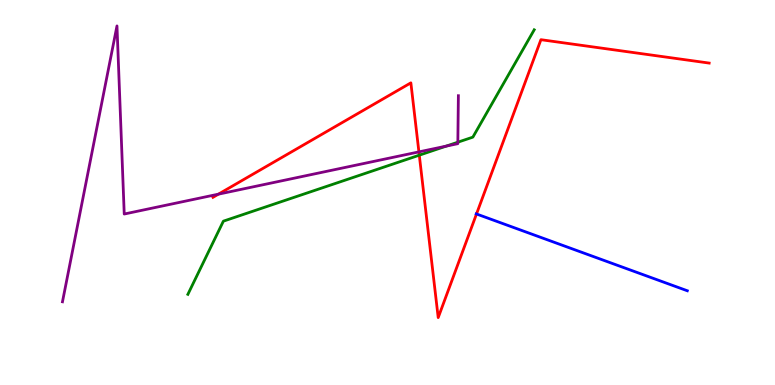[{'lines': ['blue', 'red'], 'intersections': [{'x': 6.15, 'y': 4.44}]}, {'lines': ['green', 'red'], 'intersections': [{'x': 5.41, 'y': 5.97}]}, {'lines': ['purple', 'red'], 'intersections': [{'x': 2.82, 'y': 4.96}, {'x': 5.41, 'y': 6.05}]}, {'lines': ['blue', 'green'], 'intersections': []}, {'lines': ['blue', 'purple'], 'intersections': []}, {'lines': ['green', 'purple'], 'intersections': [{'x': 5.76, 'y': 6.2}, {'x': 5.91, 'y': 6.31}]}]